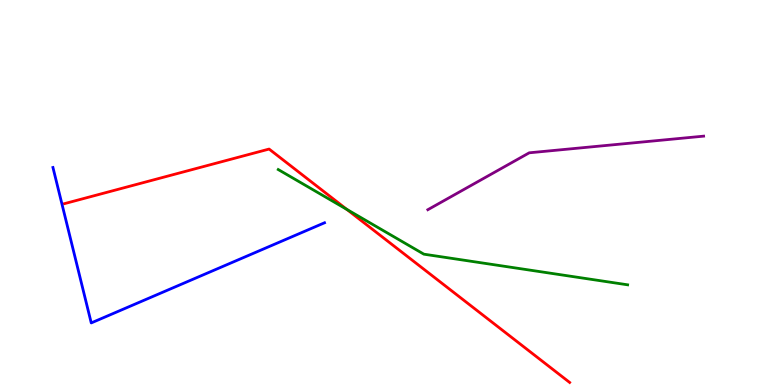[{'lines': ['blue', 'red'], 'intersections': []}, {'lines': ['green', 'red'], 'intersections': [{'x': 4.47, 'y': 4.56}]}, {'lines': ['purple', 'red'], 'intersections': []}, {'lines': ['blue', 'green'], 'intersections': []}, {'lines': ['blue', 'purple'], 'intersections': []}, {'lines': ['green', 'purple'], 'intersections': []}]